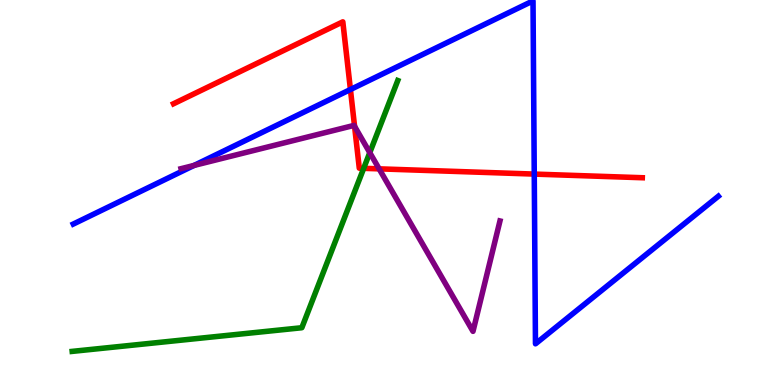[{'lines': ['blue', 'red'], 'intersections': [{'x': 4.52, 'y': 7.67}, {'x': 6.89, 'y': 5.48}]}, {'lines': ['green', 'red'], 'intersections': [{'x': 4.69, 'y': 5.63}]}, {'lines': ['purple', 'red'], 'intersections': [{'x': 4.58, 'y': 6.72}, {'x': 4.89, 'y': 5.61}]}, {'lines': ['blue', 'green'], 'intersections': []}, {'lines': ['blue', 'purple'], 'intersections': [{'x': 2.5, 'y': 5.7}]}, {'lines': ['green', 'purple'], 'intersections': [{'x': 4.77, 'y': 6.04}]}]